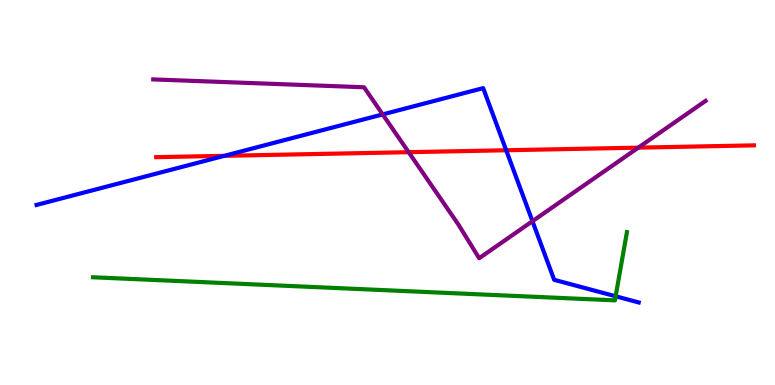[{'lines': ['blue', 'red'], 'intersections': [{'x': 2.89, 'y': 5.95}, {'x': 6.53, 'y': 6.1}]}, {'lines': ['green', 'red'], 'intersections': []}, {'lines': ['purple', 'red'], 'intersections': [{'x': 5.27, 'y': 6.05}, {'x': 8.24, 'y': 6.16}]}, {'lines': ['blue', 'green'], 'intersections': [{'x': 7.94, 'y': 2.3}]}, {'lines': ['blue', 'purple'], 'intersections': [{'x': 4.94, 'y': 7.03}, {'x': 6.87, 'y': 4.25}]}, {'lines': ['green', 'purple'], 'intersections': []}]